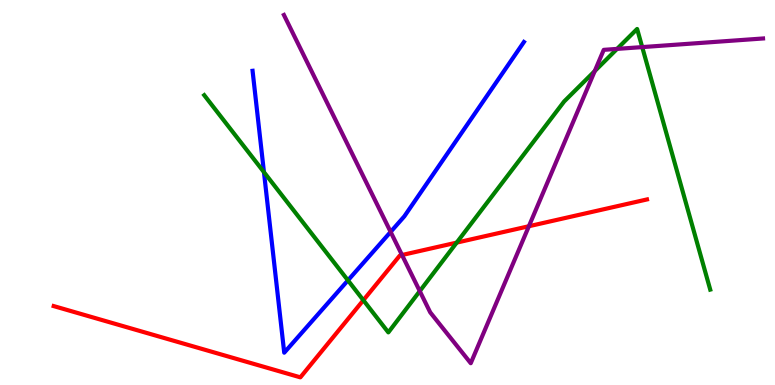[{'lines': ['blue', 'red'], 'intersections': []}, {'lines': ['green', 'red'], 'intersections': [{'x': 4.69, 'y': 2.2}, {'x': 5.89, 'y': 3.7}]}, {'lines': ['purple', 'red'], 'intersections': [{'x': 5.19, 'y': 3.38}, {'x': 6.82, 'y': 4.12}]}, {'lines': ['blue', 'green'], 'intersections': [{'x': 3.41, 'y': 5.53}, {'x': 4.49, 'y': 2.72}]}, {'lines': ['blue', 'purple'], 'intersections': [{'x': 5.04, 'y': 3.98}]}, {'lines': ['green', 'purple'], 'intersections': [{'x': 5.42, 'y': 2.44}, {'x': 7.67, 'y': 8.15}, {'x': 7.96, 'y': 8.73}, {'x': 8.29, 'y': 8.78}]}]